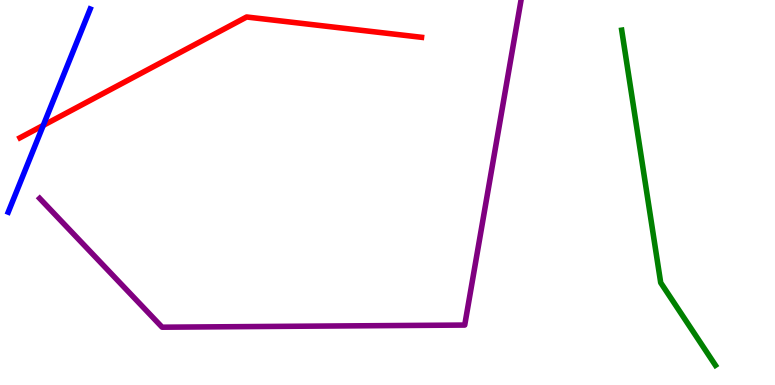[{'lines': ['blue', 'red'], 'intersections': [{'x': 0.558, 'y': 6.74}]}, {'lines': ['green', 'red'], 'intersections': []}, {'lines': ['purple', 'red'], 'intersections': []}, {'lines': ['blue', 'green'], 'intersections': []}, {'lines': ['blue', 'purple'], 'intersections': []}, {'lines': ['green', 'purple'], 'intersections': []}]